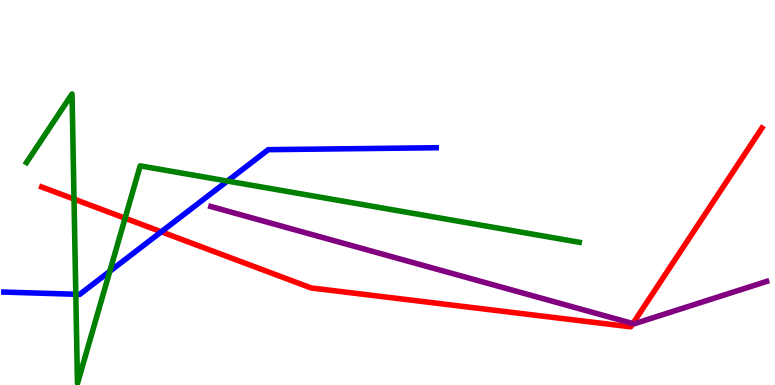[{'lines': ['blue', 'red'], 'intersections': [{'x': 2.08, 'y': 3.98}]}, {'lines': ['green', 'red'], 'intersections': [{'x': 0.955, 'y': 4.83}, {'x': 1.61, 'y': 4.33}]}, {'lines': ['purple', 'red'], 'intersections': [{'x': 8.17, 'y': 1.6}]}, {'lines': ['blue', 'green'], 'intersections': [{'x': 0.978, 'y': 2.36}, {'x': 1.42, 'y': 2.95}, {'x': 2.93, 'y': 5.3}]}, {'lines': ['blue', 'purple'], 'intersections': []}, {'lines': ['green', 'purple'], 'intersections': []}]